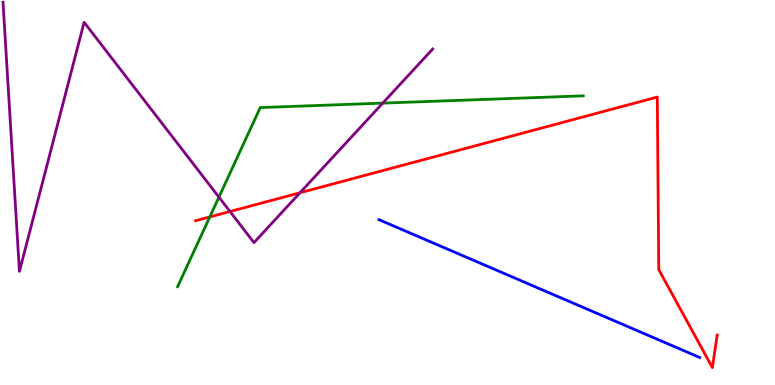[{'lines': ['blue', 'red'], 'intersections': []}, {'lines': ['green', 'red'], 'intersections': [{'x': 2.71, 'y': 4.37}]}, {'lines': ['purple', 'red'], 'intersections': [{'x': 2.97, 'y': 4.51}, {'x': 3.87, 'y': 4.99}]}, {'lines': ['blue', 'green'], 'intersections': []}, {'lines': ['blue', 'purple'], 'intersections': []}, {'lines': ['green', 'purple'], 'intersections': [{'x': 2.82, 'y': 4.88}, {'x': 4.94, 'y': 7.32}]}]